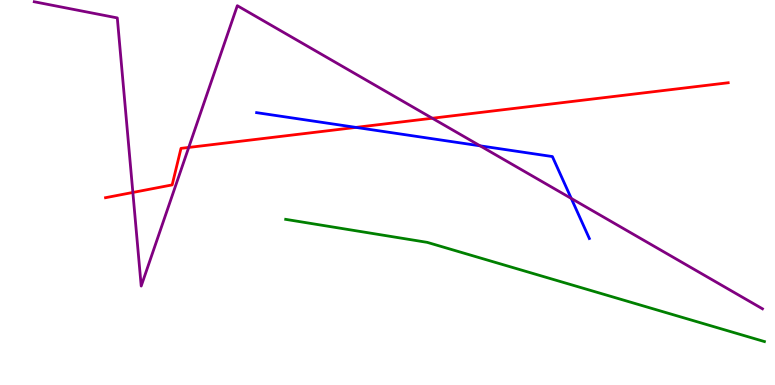[{'lines': ['blue', 'red'], 'intersections': [{'x': 4.59, 'y': 6.69}]}, {'lines': ['green', 'red'], 'intersections': []}, {'lines': ['purple', 'red'], 'intersections': [{'x': 1.71, 'y': 5.0}, {'x': 2.44, 'y': 6.17}, {'x': 5.58, 'y': 6.93}]}, {'lines': ['blue', 'green'], 'intersections': []}, {'lines': ['blue', 'purple'], 'intersections': [{'x': 6.19, 'y': 6.21}, {'x': 7.37, 'y': 4.85}]}, {'lines': ['green', 'purple'], 'intersections': []}]